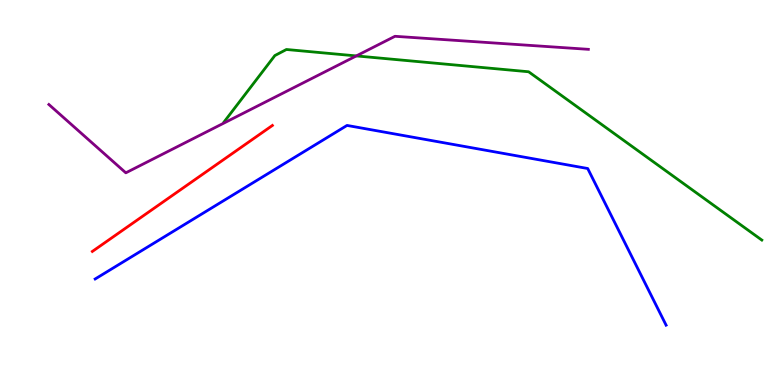[{'lines': ['blue', 'red'], 'intersections': []}, {'lines': ['green', 'red'], 'intersections': []}, {'lines': ['purple', 'red'], 'intersections': []}, {'lines': ['blue', 'green'], 'intersections': []}, {'lines': ['blue', 'purple'], 'intersections': []}, {'lines': ['green', 'purple'], 'intersections': [{'x': 4.6, 'y': 8.55}]}]